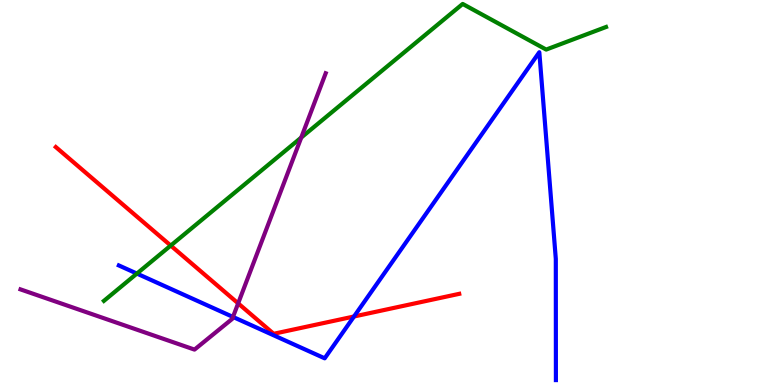[{'lines': ['blue', 'red'], 'intersections': [{'x': 4.57, 'y': 1.78}]}, {'lines': ['green', 'red'], 'intersections': [{'x': 2.2, 'y': 3.62}]}, {'lines': ['purple', 'red'], 'intersections': [{'x': 3.07, 'y': 2.12}]}, {'lines': ['blue', 'green'], 'intersections': [{'x': 1.77, 'y': 2.89}]}, {'lines': ['blue', 'purple'], 'intersections': [{'x': 3.01, 'y': 1.77}]}, {'lines': ['green', 'purple'], 'intersections': [{'x': 3.89, 'y': 6.43}]}]